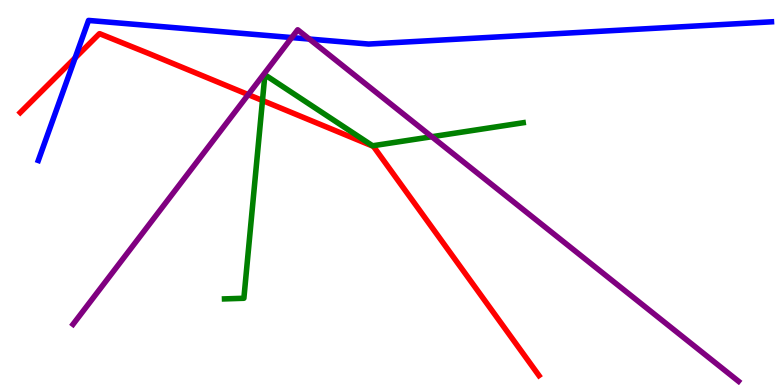[{'lines': ['blue', 'red'], 'intersections': [{'x': 0.969, 'y': 8.5}]}, {'lines': ['green', 'red'], 'intersections': [{'x': 3.39, 'y': 7.39}]}, {'lines': ['purple', 'red'], 'intersections': [{'x': 3.2, 'y': 7.54}]}, {'lines': ['blue', 'green'], 'intersections': []}, {'lines': ['blue', 'purple'], 'intersections': [{'x': 3.76, 'y': 9.02}, {'x': 3.99, 'y': 8.99}]}, {'lines': ['green', 'purple'], 'intersections': [{'x': 5.57, 'y': 6.45}]}]